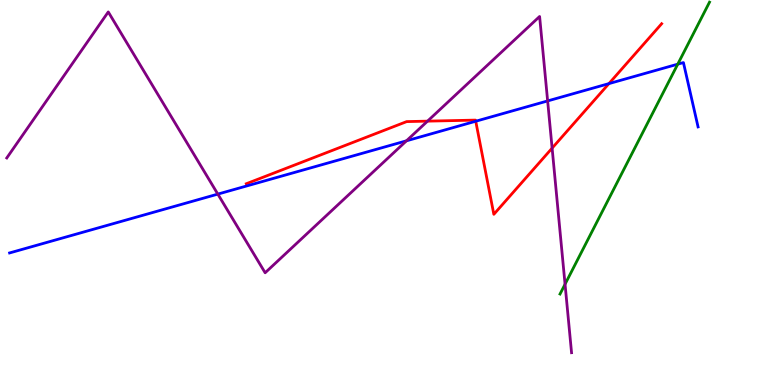[{'lines': ['blue', 'red'], 'intersections': [{'x': 6.14, 'y': 6.85}, {'x': 7.86, 'y': 7.83}]}, {'lines': ['green', 'red'], 'intersections': []}, {'lines': ['purple', 'red'], 'intersections': [{'x': 5.52, 'y': 6.85}, {'x': 7.12, 'y': 6.15}]}, {'lines': ['blue', 'green'], 'intersections': [{'x': 8.75, 'y': 8.33}]}, {'lines': ['blue', 'purple'], 'intersections': [{'x': 2.81, 'y': 4.96}, {'x': 5.24, 'y': 6.34}, {'x': 7.07, 'y': 7.38}]}, {'lines': ['green', 'purple'], 'intersections': [{'x': 7.29, 'y': 2.62}]}]